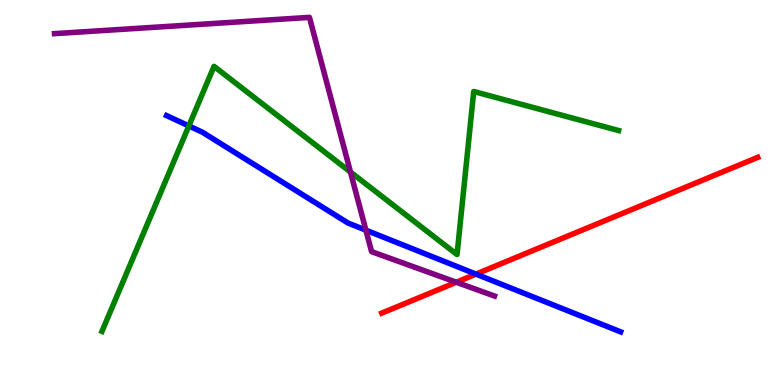[{'lines': ['blue', 'red'], 'intersections': [{'x': 6.14, 'y': 2.88}]}, {'lines': ['green', 'red'], 'intersections': []}, {'lines': ['purple', 'red'], 'intersections': [{'x': 5.89, 'y': 2.67}]}, {'lines': ['blue', 'green'], 'intersections': [{'x': 2.44, 'y': 6.73}]}, {'lines': ['blue', 'purple'], 'intersections': [{'x': 4.72, 'y': 4.02}]}, {'lines': ['green', 'purple'], 'intersections': [{'x': 4.52, 'y': 5.53}]}]